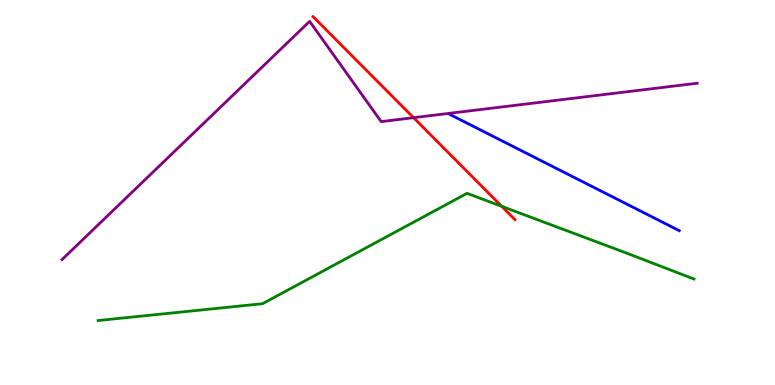[{'lines': ['blue', 'red'], 'intersections': []}, {'lines': ['green', 'red'], 'intersections': [{'x': 6.47, 'y': 4.64}]}, {'lines': ['purple', 'red'], 'intersections': [{'x': 5.34, 'y': 6.94}]}, {'lines': ['blue', 'green'], 'intersections': []}, {'lines': ['blue', 'purple'], 'intersections': []}, {'lines': ['green', 'purple'], 'intersections': []}]